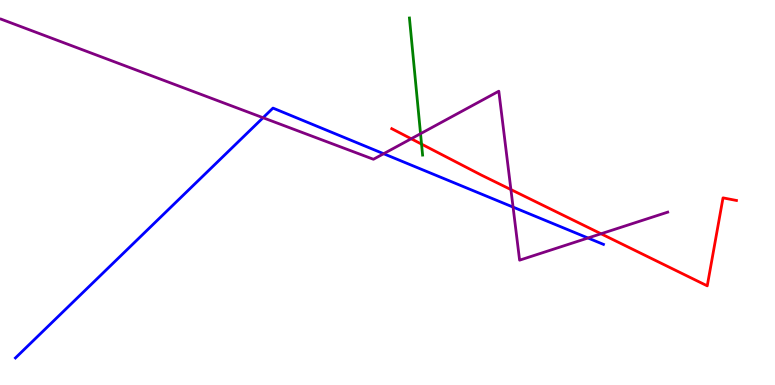[{'lines': ['blue', 'red'], 'intersections': []}, {'lines': ['green', 'red'], 'intersections': [{'x': 5.44, 'y': 6.26}]}, {'lines': ['purple', 'red'], 'intersections': [{'x': 5.31, 'y': 6.4}, {'x': 6.59, 'y': 5.08}, {'x': 7.76, 'y': 3.93}]}, {'lines': ['blue', 'green'], 'intersections': []}, {'lines': ['blue', 'purple'], 'intersections': [{'x': 3.39, 'y': 6.94}, {'x': 4.95, 'y': 6.01}, {'x': 6.62, 'y': 4.62}, {'x': 7.59, 'y': 3.82}]}, {'lines': ['green', 'purple'], 'intersections': [{'x': 5.43, 'y': 6.53}]}]